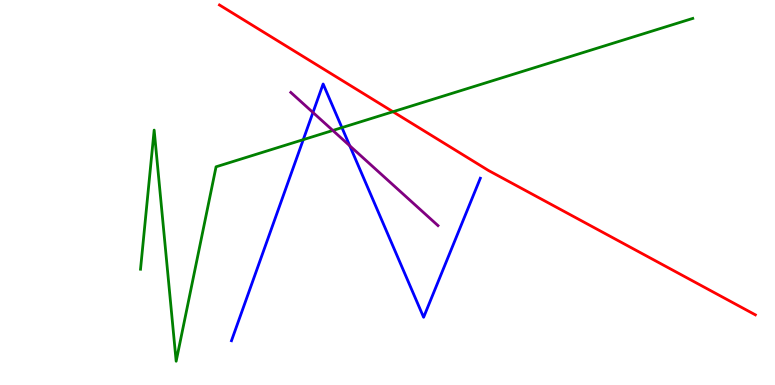[{'lines': ['blue', 'red'], 'intersections': []}, {'lines': ['green', 'red'], 'intersections': [{'x': 5.07, 'y': 7.1}]}, {'lines': ['purple', 'red'], 'intersections': []}, {'lines': ['blue', 'green'], 'intersections': [{'x': 3.91, 'y': 6.37}, {'x': 4.41, 'y': 6.69}]}, {'lines': ['blue', 'purple'], 'intersections': [{'x': 4.04, 'y': 7.08}, {'x': 4.51, 'y': 6.21}]}, {'lines': ['green', 'purple'], 'intersections': [{'x': 4.29, 'y': 6.61}]}]